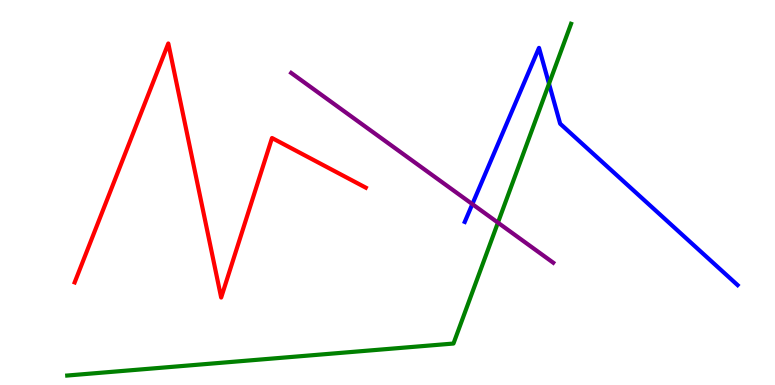[{'lines': ['blue', 'red'], 'intersections': []}, {'lines': ['green', 'red'], 'intersections': []}, {'lines': ['purple', 'red'], 'intersections': []}, {'lines': ['blue', 'green'], 'intersections': [{'x': 7.08, 'y': 7.82}]}, {'lines': ['blue', 'purple'], 'intersections': [{'x': 6.09, 'y': 4.7}]}, {'lines': ['green', 'purple'], 'intersections': [{'x': 6.42, 'y': 4.22}]}]